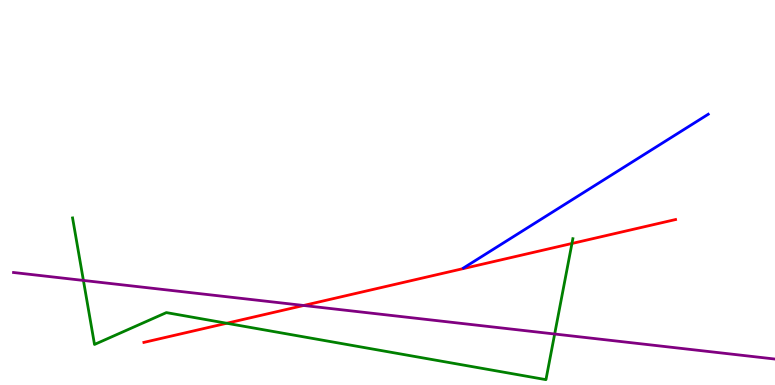[{'lines': ['blue', 'red'], 'intersections': []}, {'lines': ['green', 'red'], 'intersections': [{'x': 2.93, 'y': 1.6}, {'x': 7.38, 'y': 3.68}]}, {'lines': ['purple', 'red'], 'intersections': [{'x': 3.92, 'y': 2.07}]}, {'lines': ['blue', 'green'], 'intersections': []}, {'lines': ['blue', 'purple'], 'intersections': []}, {'lines': ['green', 'purple'], 'intersections': [{'x': 1.08, 'y': 2.72}, {'x': 7.16, 'y': 1.32}]}]